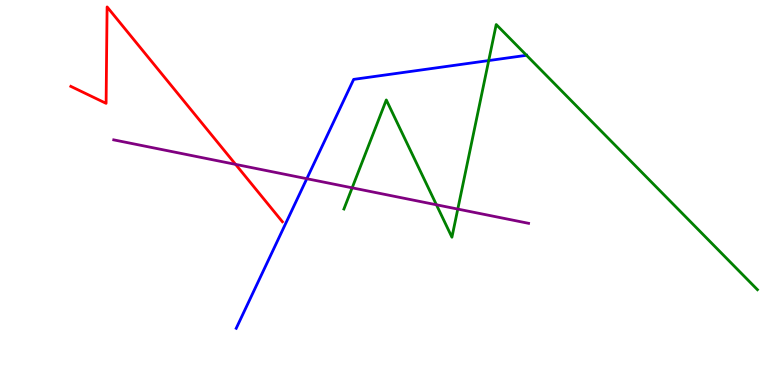[{'lines': ['blue', 'red'], 'intersections': []}, {'lines': ['green', 'red'], 'intersections': []}, {'lines': ['purple', 'red'], 'intersections': [{'x': 3.04, 'y': 5.73}]}, {'lines': ['blue', 'green'], 'intersections': [{'x': 6.31, 'y': 8.43}, {'x': 6.79, 'y': 8.56}]}, {'lines': ['blue', 'purple'], 'intersections': [{'x': 3.96, 'y': 5.36}]}, {'lines': ['green', 'purple'], 'intersections': [{'x': 4.54, 'y': 5.12}, {'x': 5.63, 'y': 4.68}, {'x': 5.91, 'y': 4.57}]}]